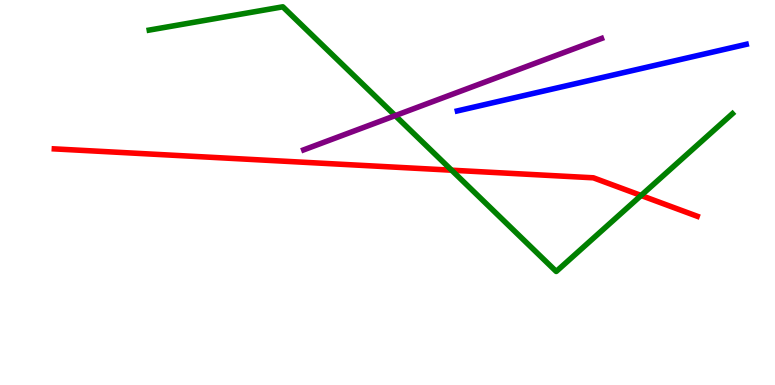[{'lines': ['blue', 'red'], 'intersections': []}, {'lines': ['green', 'red'], 'intersections': [{'x': 5.83, 'y': 5.58}, {'x': 8.27, 'y': 4.92}]}, {'lines': ['purple', 'red'], 'intersections': []}, {'lines': ['blue', 'green'], 'intersections': []}, {'lines': ['blue', 'purple'], 'intersections': []}, {'lines': ['green', 'purple'], 'intersections': [{'x': 5.1, 'y': 7.0}]}]